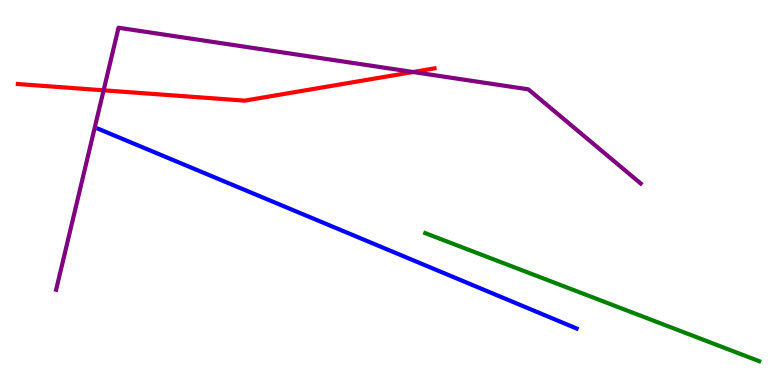[{'lines': ['blue', 'red'], 'intersections': []}, {'lines': ['green', 'red'], 'intersections': []}, {'lines': ['purple', 'red'], 'intersections': [{'x': 1.34, 'y': 7.65}, {'x': 5.33, 'y': 8.13}]}, {'lines': ['blue', 'green'], 'intersections': []}, {'lines': ['blue', 'purple'], 'intersections': []}, {'lines': ['green', 'purple'], 'intersections': []}]